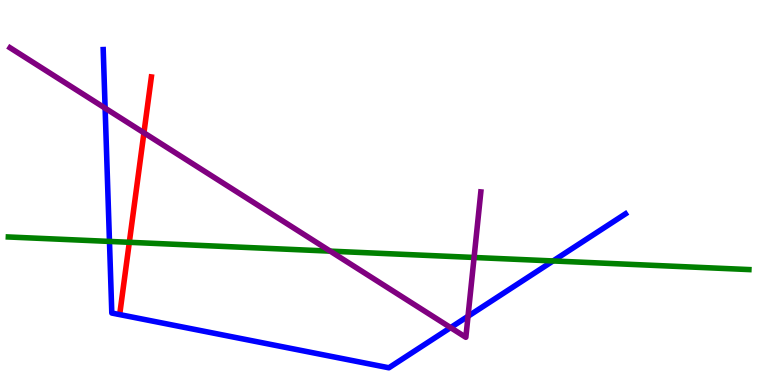[{'lines': ['blue', 'red'], 'intersections': []}, {'lines': ['green', 'red'], 'intersections': [{'x': 1.67, 'y': 3.71}]}, {'lines': ['purple', 'red'], 'intersections': [{'x': 1.86, 'y': 6.55}]}, {'lines': ['blue', 'green'], 'intersections': [{'x': 1.41, 'y': 3.73}, {'x': 7.14, 'y': 3.22}]}, {'lines': ['blue', 'purple'], 'intersections': [{'x': 1.36, 'y': 7.19}, {'x': 5.81, 'y': 1.49}, {'x': 6.04, 'y': 1.78}]}, {'lines': ['green', 'purple'], 'intersections': [{'x': 4.26, 'y': 3.48}, {'x': 6.12, 'y': 3.31}]}]